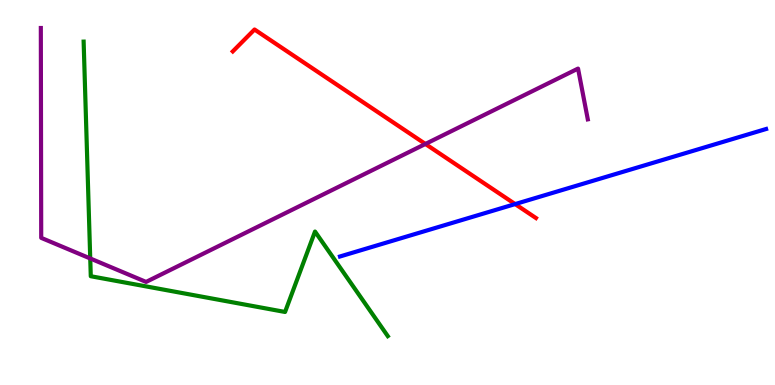[{'lines': ['blue', 'red'], 'intersections': [{'x': 6.65, 'y': 4.7}]}, {'lines': ['green', 'red'], 'intersections': []}, {'lines': ['purple', 'red'], 'intersections': [{'x': 5.49, 'y': 6.26}]}, {'lines': ['blue', 'green'], 'intersections': []}, {'lines': ['blue', 'purple'], 'intersections': []}, {'lines': ['green', 'purple'], 'intersections': [{'x': 1.16, 'y': 3.29}]}]